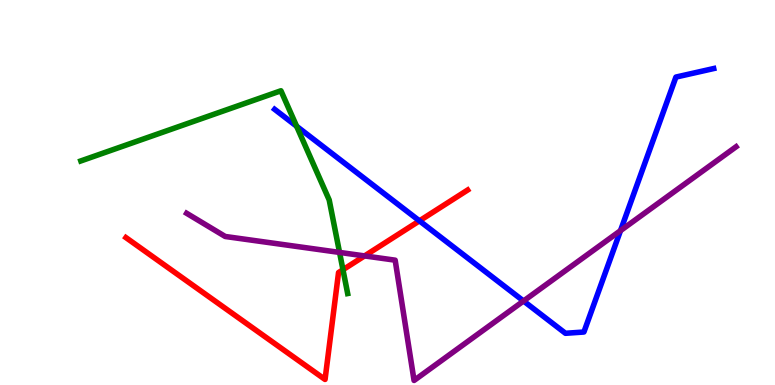[{'lines': ['blue', 'red'], 'intersections': [{'x': 5.41, 'y': 4.26}]}, {'lines': ['green', 'red'], 'intersections': [{'x': 4.43, 'y': 2.99}]}, {'lines': ['purple', 'red'], 'intersections': [{'x': 4.7, 'y': 3.35}]}, {'lines': ['blue', 'green'], 'intersections': [{'x': 3.83, 'y': 6.72}]}, {'lines': ['blue', 'purple'], 'intersections': [{'x': 6.76, 'y': 2.18}, {'x': 8.01, 'y': 4.01}]}, {'lines': ['green', 'purple'], 'intersections': [{'x': 4.38, 'y': 3.44}]}]